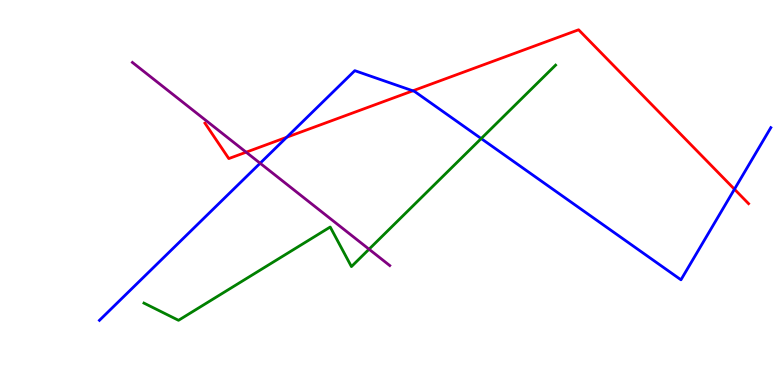[{'lines': ['blue', 'red'], 'intersections': [{'x': 3.7, 'y': 6.43}, {'x': 5.33, 'y': 7.64}, {'x': 9.48, 'y': 5.09}]}, {'lines': ['green', 'red'], 'intersections': []}, {'lines': ['purple', 'red'], 'intersections': [{'x': 3.18, 'y': 6.05}]}, {'lines': ['blue', 'green'], 'intersections': [{'x': 6.21, 'y': 6.4}]}, {'lines': ['blue', 'purple'], 'intersections': [{'x': 3.36, 'y': 5.76}]}, {'lines': ['green', 'purple'], 'intersections': [{'x': 4.76, 'y': 3.53}]}]